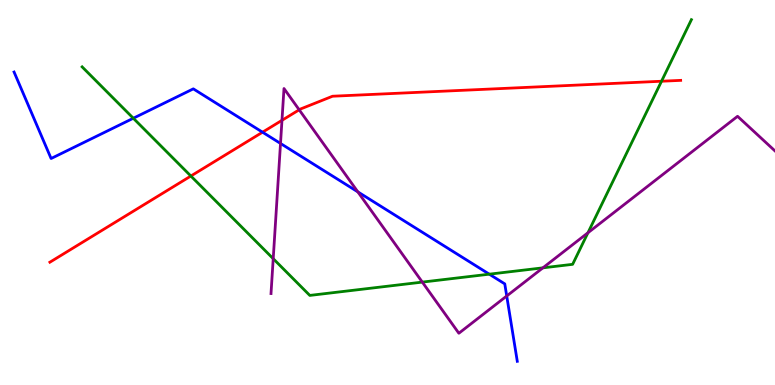[{'lines': ['blue', 'red'], 'intersections': [{'x': 3.39, 'y': 6.57}]}, {'lines': ['green', 'red'], 'intersections': [{'x': 2.46, 'y': 5.43}, {'x': 8.54, 'y': 7.89}]}, {'lines': ['purple', 'red'], 'intersections': [{'x': 3.64, 'y': 6.87}, {'x': 3.86, 'y': 7.15}]}, {'lines': ['blue', 'green'], 'intersections': [{'x': 1.72, 'y': 6.93}, {'x': 6.31, 'y': 2.88}]}, {'lines': ['blue', 'purple'], 'intersections': [{'x': 3.62, 'y': 6.27}, {'x': 4.62, 'y': 5.02}, {'x': 6.54, 'y': 2.31}]}, {'lines': ['green', 'purple'], 'intersections': [{'x': 3.53, 'y': 3.28}, {'x': 5.45, 'y': 2.67}, {'x': 7.01, 'y': 3.04}, {'x': 7.59, 'y': 3.95}]}]